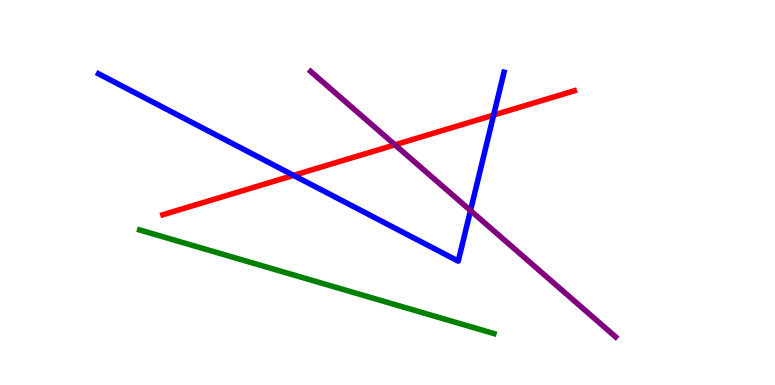[{'lines': ['blue', 'red'], 'intersections': [{'x': 3.79, 'y': 5.45}, {'x': 6.37, 'y': 7.01}]}, {'lines': ['green', 'red'], 'intersections': []}, {'lines': ['purple', 'red'], 'intersections': [{'x': 5.1, 'y': 6.24}]}, {'lines': ['blue', 'green'], 'intersections': []}, {'lines': ['blue', 'purple'], 'intersections': [{'x': 6.07, 'y': 4.53}]}, {'lines': ['green', 'purple'], 'intersections': []}]